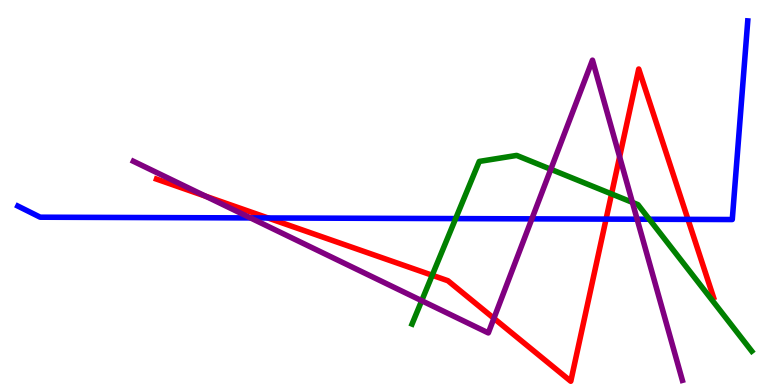[{'lines': ['blue', 'red'], 'intersections': [{'x': 3.46, 'y': 4.34}, {'x': 7.82, 'y': 4.31}, {'x': 8.88, 'y': 4.3}]}, {'lines': ['green', 'red'], 'intersections': [{'x': 5.58, 'y': 2.85}, {'x': 7.89, 'y': 4.96}]}, {'lines': ['purple', 'red'], 'intersections': [{'x': 2.65, 'y': 4.9}, {'x': 6.37, 'y': 1.73}, {'x': 8.0, 'y': 5.93}]}, {'lines': ['blue', 'green'], 'intersections': [{'x': 5.88, 'y': 4.32}, {'x': 8.38, 'y': 4.31}]}, {'lines': ['blue', 'purple'], 'intersections': [{'x': 3.23, 'y': 4.34}, {'x': 6.86, 'y': 4.32}, {'x': 8.22, 'y': 4.31}]}, {'lines': ['green', 'purple'], 'intersections': [{'x': 5.44, 'y': 2.19}, {'x': 7.11, 'y': 5.6}, {'x': 8.16, 'y': 4.74}]}]